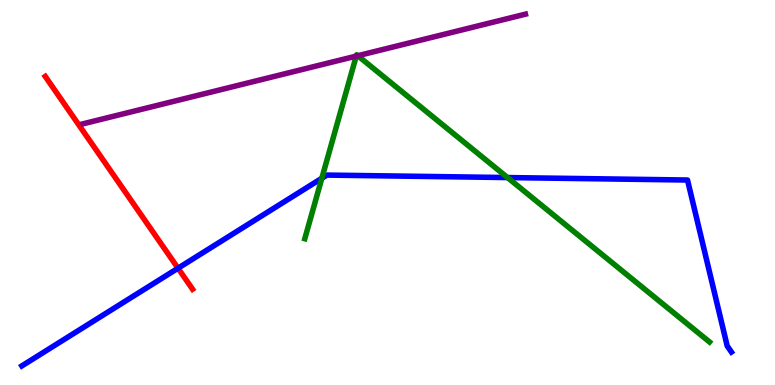[{'lines': ['blue', 'red'], 'intersections': [{'x': 2.3, 'y': 3.03}]}, {'lines': ['green', 'red'], 'intersections': []}, {'lines': ['purple', 'red'], 'intersections': []}, {'lines': ['blue', 'green'], 'intersections': [{'x': 4.15, 'y': 5.37}, {'x': 6.55, 'y': 5.39}]}, {'lines': ['blue', 'purple'], 'intersections': []}, {'lines': ['green', 'purple'], 'intersections': [{'x': 4.6, 'y': 8.54}, {'x': 4.62, 'y': 8.55}]}]